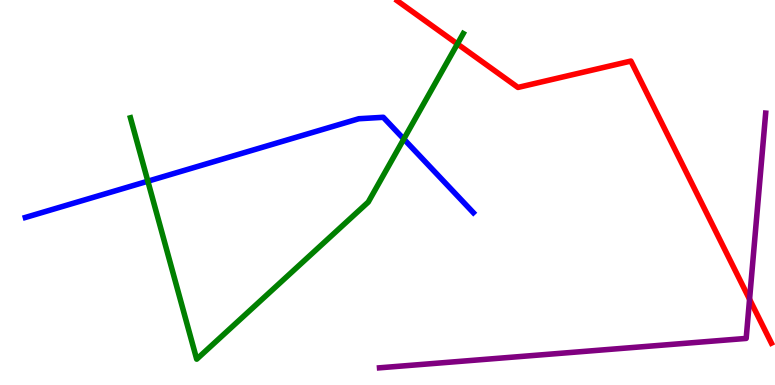[{'lines': ['blue', 'red'], 'intersections': []}, {'lines': ['green', 'red'], 'intersections': [{'x': 5.9, 'y': 8.86}]}, {'lines': ['purple', 'red'], 'intersections': [{'x': 9.67, 'y': 2.23}]}, {'lines': ['blue', 'green'], 'intersections': [{'x': 1.91, 'y': 5.29}, {'x': 5.21, 'y': 6.39}]}, {'lines': ['blue', 'purple'], 'intersections': []}, {'lines': ['green', 'purple'], 'intersections': []}]